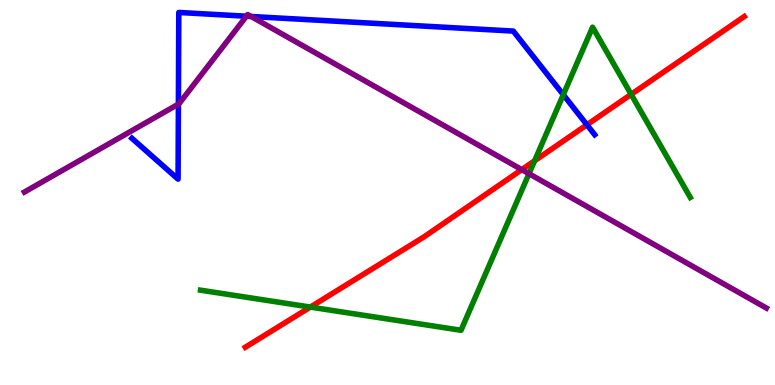[{'lines': ['blue', 'red'], 'intersections': [{'x': 7.57, 'y': 6.76}]}, {'lines': ['green', 'red'], 'intersections': [{'x': 4.0, 'y': 2.02}, {'x': 6.9, 'y': 5.82}, {'x': 8.14, 'y': 7.55}]}, {'lines': ['purple', 'red'], 'intersections': [{'x': 6.73, 'y': 5.59}]}, {'lines': ['blue', 'green'], 'intersections': [{'x': 7.27, 'y': 7.54}]}, {'lines': ['blue', 'purple'], 'intersections': [{'x': 2.3, 'y': 7.3}, {'x': 3.18, 'y': 9.58}, {'x': 3.24, 'y': 9.57}]}, {'lines': ['green', 'purple'], 'intersections': [{'x': 6.83, 'y': 5.49}]}]